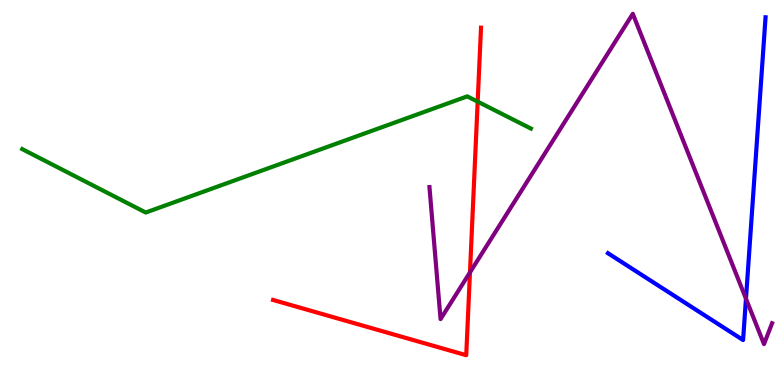[{'lines': ['blue', 'red'], 'intersections': []}, {'lines': ['green', 'red'], 'intersections': [{'x': 6.16, 'y': 7.36}]}, {'lines': ['purple', 'red'], 'intersections': [{'x': 6.06, 'y': 2.92}]}, {'lines': ['blue', 'green'], 'intersections': []}, {'lines': ['blue', 'purple'], 'intersections': [{'x': 9.63, 'y': 2.24}]}, {'lines': ['green', 'purple'], 'intersections': []}]